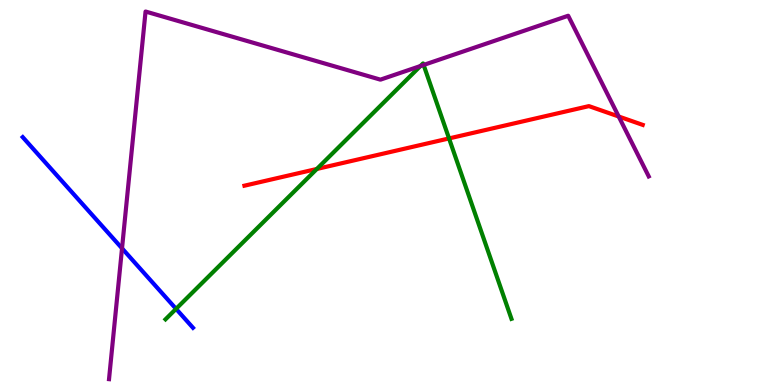[{'lines': ['blue', 'red'], 'intersections': []}, {'lines': ['green', 'red'], 'intersections': [{'x': 4.09, 'y': 5.61}, {'x': 5.79, 'y': 6.4}]}, {'lines': ['purple', 'red'], 'intersections': [{'x': 7.98, 'y': 6.97}]}, {'lines': ['blue', 'green'], 'intersections': [{'x': 2.27, 'y': 1.98}]}, {'lines': ['blue', 'purple'], 'intersections': [{'x': 1.57, 'y': 3.55}]}, {'lines': ['green', 'purple'], 'intersections': [{'x': 5.42, 'y': 8.28}, {'x': 5.47, 'y': 8.31}]}]